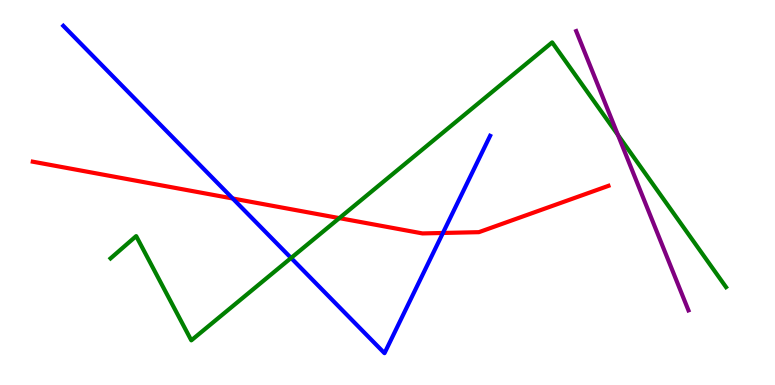[{'lines': ['blue', 'red'], 'intersections': [{'x': 3.0, 'y': 4.84}, {'x': 5.72, 'y': 3.95}]}, {'lines': ['green', 'red'], 'intersections': [{'x': 4.38, 'y': 4.33}]}, {'lines': ['purple', 'red'], 'intersections': []}, {'lines': ['blue', 'green'], 'intersections': [{'x': 3.76, 'y': 3.3}]}, {'lines': ['blue', 'purple'], 'intersections': []}, {'lines': ['green', 'purple'], 'intersections': [{'x': 7.97, 'y': 6.49}]}]